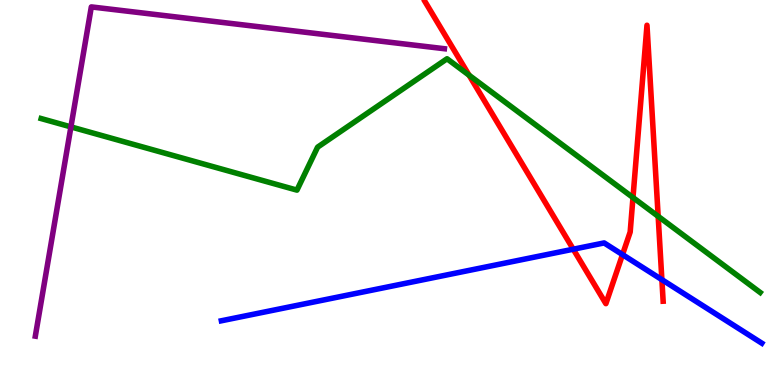[{'lines': ['blue', 'red'], 'intersections': [{'x': 7.4, 'y': 3.53}, {'x': 8.03, 'y': 3.39}, {'x': 8.54, 'y': 2.74}]}, {'lines': ['green', 'red'], 'intersections': [{'x': 6.05, 'y': 8.05}, {'x': 8.17, 'y': 4.87}, {'x': 8.49, 'y': 4.38}]}, {'lines': ['purple', 'red'], 'intersections': []}, {'lines': ['blue', 'green'], 'intersections': []}, {'lines': ['blue', 'purple'], 'intersections': []}, {'lines': ['green', 'purple'], 'intersections': [{'x': 0.915, 'y': 6.7}]}]